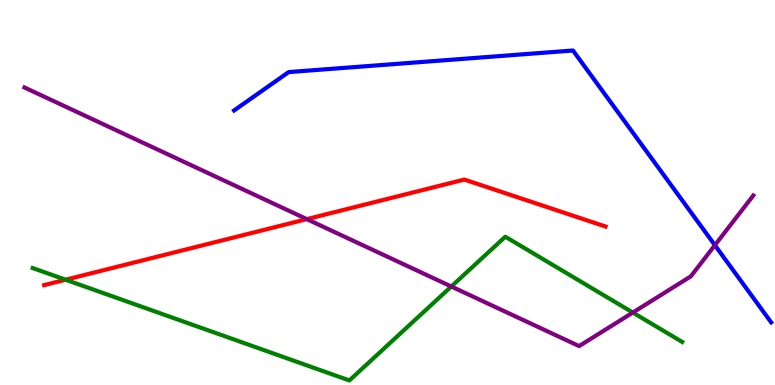[{'lines': ['blue', 'red'], 'intersections': []}, {'lines': ['green', 'red'], 'intersections': [{'x': 0.846, 'y': 2.73}]}, {'lines': ['purple', 'red'], 'intersections': [{'x': 3.96, 'y': 4.31}]}, {'lines': ['blue', 'green'], 'intersections': []}, {'lines': ['blue', 'purple'], 'intersections': [{'x': 9.22, 'y': 3.63}]}, {'lines': ['green', 'purple'], 'intersections': [{'x': 5.82, 'y': 2.56}, {'x': 8.17, 'y': 1.88}]}]